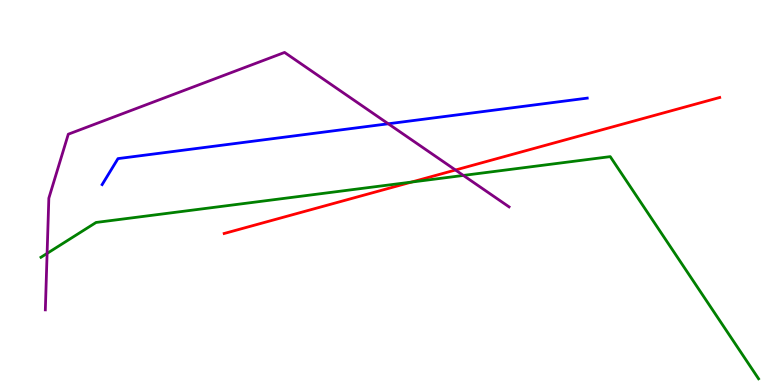[{'lines': ['blue', 'red'], 'intersections': []}, {'lines': ['green', 'red'], 'intersections': [{'x': 5.31, 'y': 5.27}]}, {'lines': ['purple', 'red'], 'intersections': [{'x': 5.88, 'y': 5.58}]}, {'lines': ['blue', 'green'], 'intersections': []}, {'lines': ['blue', 'purple'], 'intersections': [{'x': 5.01, 'y': 6.79}]}, {'lines': ['green', 'purple'], 'intersections': [{'x': 0.608, 'y': 3.42}, {'x': 5.98, 'y': 5.44}]}]